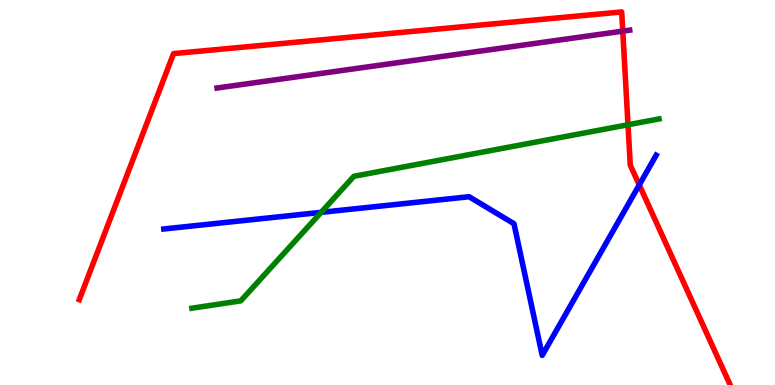[{'lines': ['blue', 'red'], 'intersections': [{'x': 8.25, 'y': 5.2}]}, {'lines': ['green', 'red'], 'intersections': [{'x': 8.1, 'y': 6.76}]}, {'lines': ['purple', 'red'], 'intersections': [{'x': 8.04, 'y': 9.19}]}, {'lines': ['blue', 'green'], 'intersections': [{'x': 4.14, 'y': 4.48}]}, {'lines': ['blue', 'purple'], 'intersections': []}, {'lines': ['green', 'purple'], 'intersections': []}]